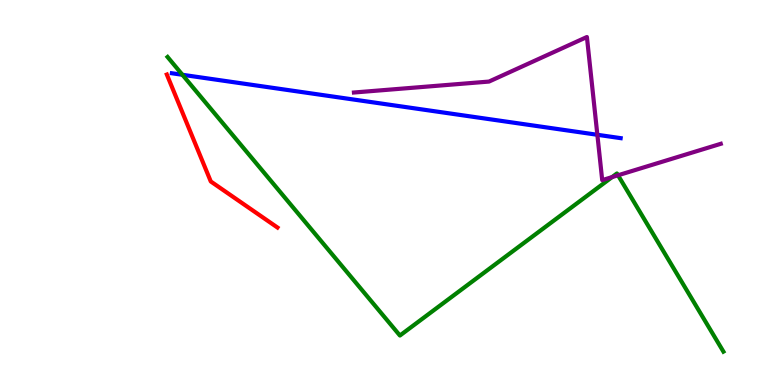[{'lines': ['blue', 'red'], 'intersections': []}, {'lines': ['green', 'red'], 'intersections': []}, {'lines': ['purple', 'red'], 'intersections': []}, {'lines': ['blue', 'green'], 'intersections': [{'x': 2.35, 'y': 8.06}]}, {'lines': ['blue', 'purple'], 'intersections': [{'x': 7.71, 'y': 6.5}]}, {'lines': ['green', 'purple'], 'intersections': [{'x': 7.9, 'y': 5.4}, {'x': 7.97, 'y': 5.45}]}]